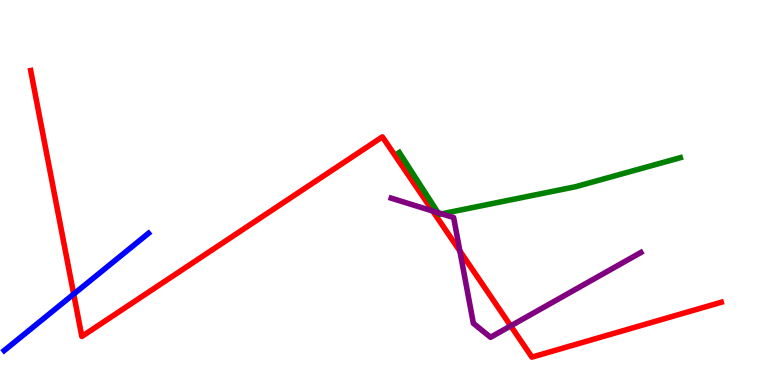[{'lines': ['blue', 'red'], 'intersections': [{'x': 0.951, 'y': 2.36}]}, {'lines': ['green', 'red'], 'intersections': []}, {'lines': ['purple', 'red'], 'intersections': [{'x': 5.58, 'y': 4.52}, {'x': 5.93, 'y': 3.48}, {'x': 6.59, 'y': 1.54}]}, {'lines': ['blue', 'green'], 'intersections': []}, {'lines': ['blue', 'purple'], 'intersections': []}, {'lines': ['green', 'purple'], 'intersections': [{'x': 5.65, 'y': 4.48}, {'x': 5.7, 'y': 4.45}]}]